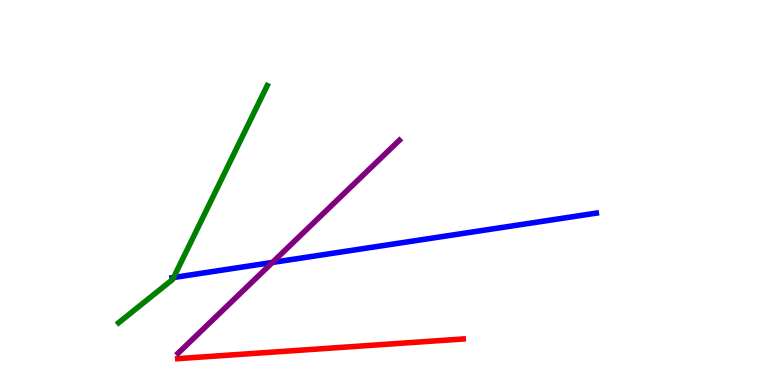[{'lines': ['blue', 'red'], 'intersections': []}, {'lines': ['green', 'red'], 'intersections': []}, {'lines': ['purple', 'red'], 'intersections': []}, {'lines': ['blue', 'green'], 'intersections': [{'x': 2.24, 'y': 2.79}]}, {'lines': ['blue', 'purple'], 'intersections': [{'x': 3.51, 'y': 3.18}]}, {'lines': ['green', 'purple'], 'intersections': []}]